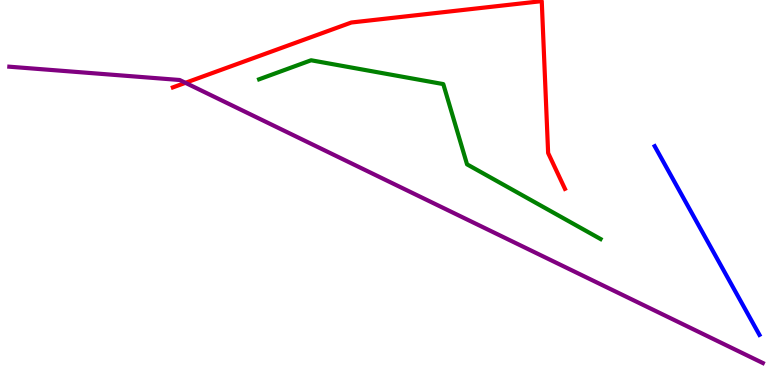[{'lines': ['blue', 'red'], 'intersections': []}, {'lines': ['green', 'red'], 'intersections': []}, {'lines': ['purple', 'red'], 'intersections': [{'x': 2.39, 'y': 7.85}]}, {'lines': ['blue', 'green'], 'intersections': []}, {'lines': ['blue', 'purple'], 'intersections': []}, {'lines': ['green', 'purple'], 'intersections': []}]